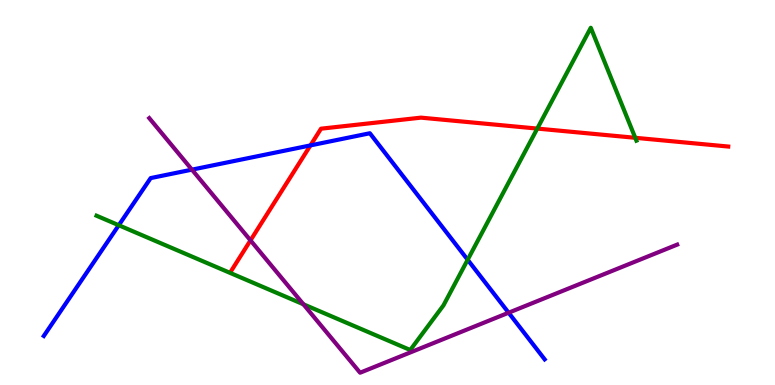[{'lines': ['blue', 'red'], 'intersections': [{'x': 4.01, 'y': 6.22}]}, {'lines': ['green', 'red'], 'intersections': [{'x': 6.93, 'y': 6.66}, {'x': 8.2, 'y': 6.42}]}, {'lines': ['purple', 'red'], 'intersections': [{'x': 3.23, 'y': 3.76}]}, {'lines': ['blue', 'green'], 'intersections': [{'x': 1.53, 'y': 4.15}, {'x': 6.03, 'y': 3.25}]}, {'lines': ['blue', 'purple'], 'intersections': [{'x': 2.48, 'y': 5.59}, {'x': 6.56, 'y': 1.88}]}, {'lines': ['green', 'purple'], 'intersections': [{'x': 3.92, 'y': 2.1}]}]